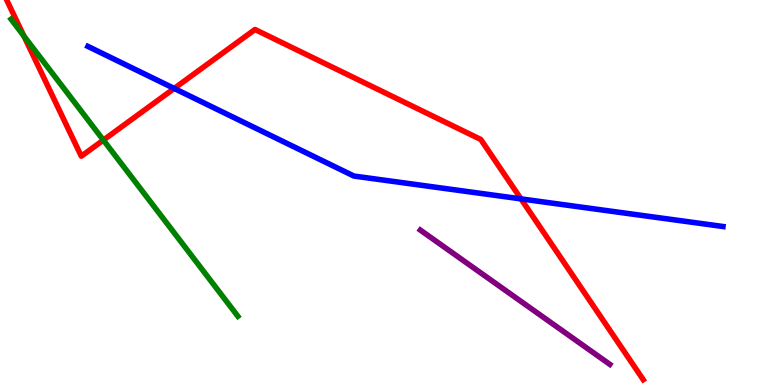[{'lines': ['blue', 'red'], 'intersections': [{'x': 2.25, 'y': 7.7}, {'x': 6.72, 'y': 4.83}]}, {'lines': ['green', 'red'], 'intersections': [{'x': 0.308, 'y': 9.06}, {'x': 1.33, 'y': 6.36}]}, {'lines': ['purple', 'red'], 'intersections': []}, {'lines': ['blue', 'green'], 'intersections': []}, {'lines': ['blue', 'purple'], 'intersections': []}, {'lines': ['green', 'purple'], 'intersections': []}]